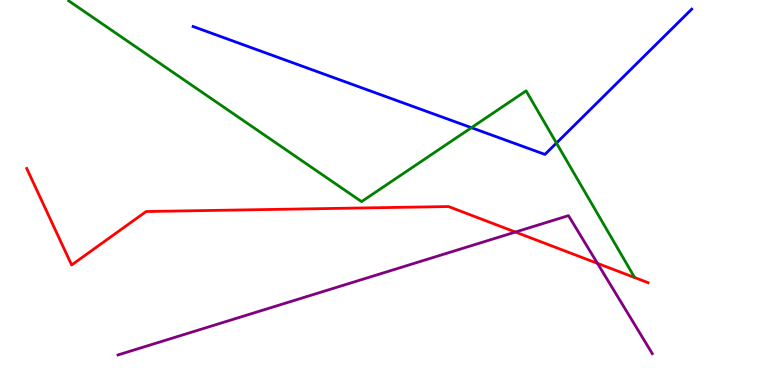[{'lines': ['blue', 'red'], 'intersections': []}, {'lines': ['green', 'red'], 'intersections': []}, {'lines': ['purple', 'red'], 'intersections': [{'x': 6.65, 'y': 3.97}, {'x': 7.71, 'y': 3.16}]}, {'lines': ['blue', 'green'], 'intersections': [{'x': 6.08, 'y': 6.68}, {'x': 7.18, 'y': 6.28}]}, {'lines': ['blue', 'purple'], 'intersections': []}, {'lines': ['green', 'purple'], 'intersections': []}]